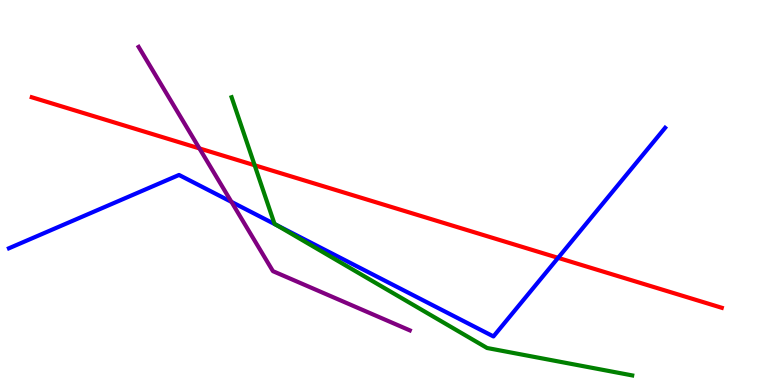[{'lines': ['blue', 'red'], 'intersections': [{'x': 7.2, 'y': 3.3}]}, {'lines': ['green', 'red'], 'intersections': [{'x': 3.29, 'y': 5.71}]}, {'lines': ['purple', 'red'], 'intersections': [{'x': 2.57, 'y': 6.15}]}, {'lines': ['blue', 'green'], 'intersections': [{'x': 3.56, 'y': 4.16}]}, {'lines': ['blue', 'purple'], 'intersections': [{'x': 2.99, 'y': 4.76}]}, {'lines': ['green', 'purple'], 'intersections': []}]